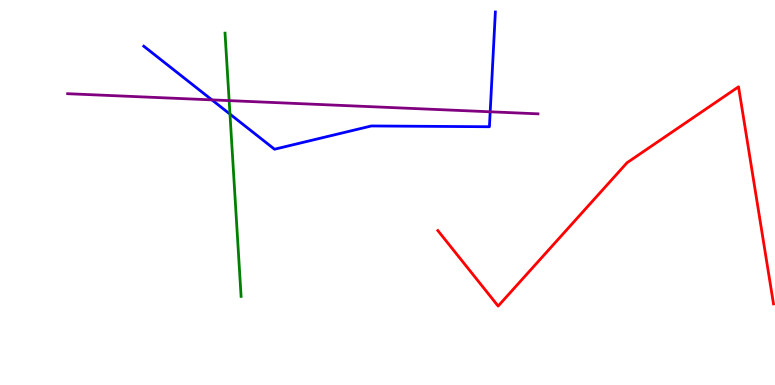[{'lines': ['blue', 'red'], 'intersections': []}, {'lines': ['green', 'red'], 'intersections': []}, {'lines': ['purple', 'red'], 'intersections': []}, {'lines': ['blue', 'green'], 'intersections': [{'x': 2.97, 'y': 7.04}]}, {'lines': ['blue', 'purple'], 'intersections': [{'x': 2.73, 'y': 7.41}, {'x': 6.33, 'y': 7.1}]}, {'lines': ['green', 'purple'], 'intersections': [{'x': 2.96, 'y': 7.39}]}]